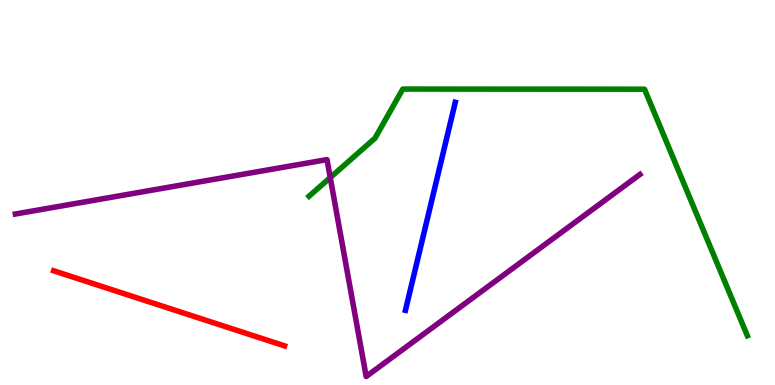[{'lines': ['blue', 'red'], 'intersections': []}, {'lines': ['green', 'red'], 'intersections': []}, {'lines': ['purple', 'red'], 'intersections': []}, {'lines': ['blue', 'green'], 'intersections': []}, {'lines': ['blue', 'purple'], 'intersections': []}, {'lines': ['green', 'purple'], 'intersections': [{'x': 4.26, 'y': 5.39}]}]